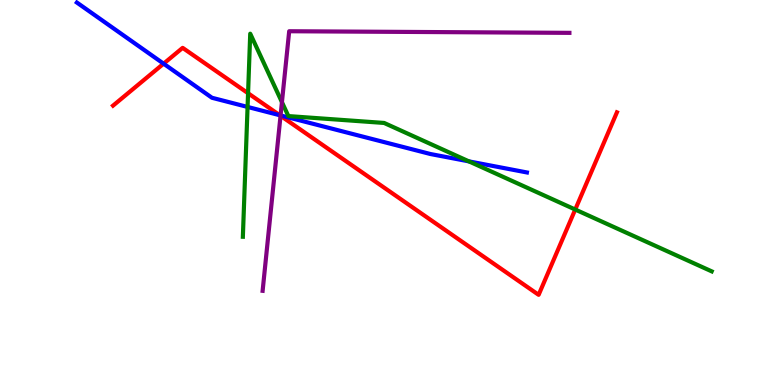[{'lines': ['blue', 'red'], 'intersections': [{'x': 2.11, 'y': 8.35}, {'x': 3.61, 'y': 7.01}]}, {'lines': ['green', 'red'], 'intersections': [{'x': 3.2, 'y': 7.58}, {'x': 7.42, 'y': 4.56}]}, {'lines': ['purple', 'red'], 'intersections': [{'x': 3.62, 'y': 6.99}]}, {'lines': ['blue', 'green'], 'intersections': [{'x': 3.19, 'y': 7.22}, {'x': 6.05, 'y': 5.81}]}, {'lines': ['blue', 'purple'], 'intersections': [{'x': 3.62, 'y': 7.0}]}, {'lines': ['green', 'purple'], 'intersections': [{'x': 3.64, 'y': 7.35}]}]